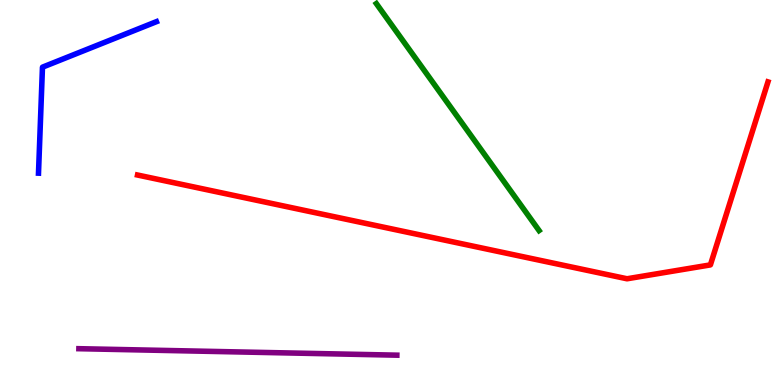[{'lines': ['blue', 'red'], 'intersections': []}, {'lines': ['green', 'red'], 'intersections': []}, {'lines': ['purple', 'red'], 'intersections': []}, {'lines': ['blue', 'green'], 'intersections': []}, {'lines': ['blue', 'purple'], 'intersections': []}, {'lines': ['green', 'purple'], 'intersections': []}]